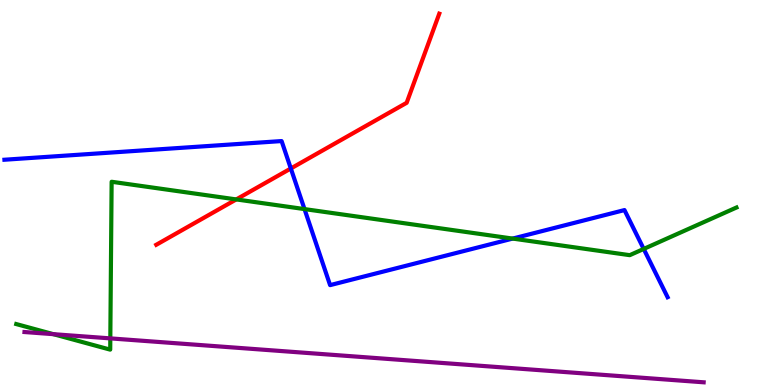[{'lines': ['blue', 'red'], 'intersections': [{'x': 3.75, 'y': 5.62}]}, {'lines': ['green', 'red'], 'intersections': [{'x': 3.05, 'y': 4.82}]}, {'lines': ['purple', 'red'], 'intersections': []}, {'lines': ['blue', 'green'], 'intersections': [{'x': 3.93, 'y': 4.57}, {'x': 6.62, 'y': 3.8}, {'x': 8.31, 'y': 3.53}]}, {'lines': ['blue', 'purple'], 'intersections': []}, {'lines': ['green', 'purple'], 'intersections': [{'x': 0.689, 'y': 1.32}, {'x': 1.42, 'y': 1.21}]}]